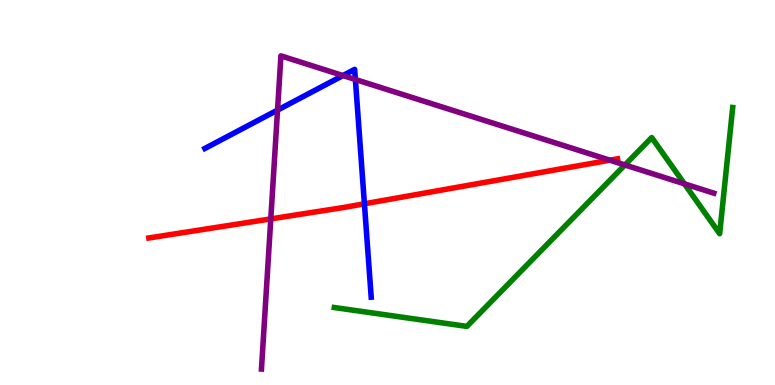[{'lines': ['blue', 'red'], 'intersections': [{'x': 4.7, 'y': 4.71}]}, {'lines': ['green', 'red'], 'intersections': []}, {'lines': ['purple', 'red'], 'intersections': [{'x': 3.49, 'y': 4.31}, {'x': 7.87, 'y': 5.84}]}, {'lines': ['blue', 'green'], 'intersections': []}, {'lines': ['blue', 'purple'], 'intersections': [{'x': 3.58, 'y': 7.14}, {'x': 4.43, 'y': 8.04}, {'x': 4.59, 'y': 7.94}]}, {'lines': ['green', 'purple'], 'intersections': [{'x': 8.06, 'y': 5.72}, {'x': 8.83, 'y': 5.22}]}]